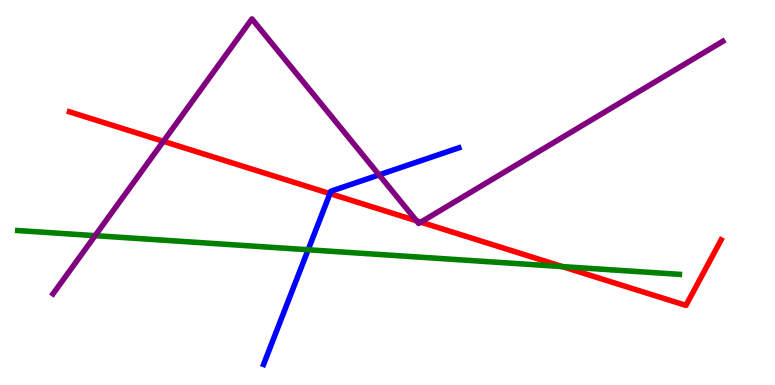[{'lines': ['blue', 'red'], 'intersections': [{'x': 4.26, 'y': 4.97}]}, {'lines': ['green', 'red'], 'intersections': [{'x': 7.26, 'y': 3.08}]}, {'lines': ['purple', 'red'], 'intersections': [{'x': 2.11, 'y': 6.33}, {'x': 5.37, 'y': 4.27}, {'x': 5.43, 'y': 4.23}]}, {'lines': ['blue', 'green'], 'intersections': [{'x': 3.98, 'y': 3.51}]}, {'lines': ['blue', 'purple'], 'intersections': [{'x': 4.89, 'y': 5.46}]}, {'lines': ['green', 'purple'], 'intersections': [{'x': 1.23, 'y': 3.88}]}]